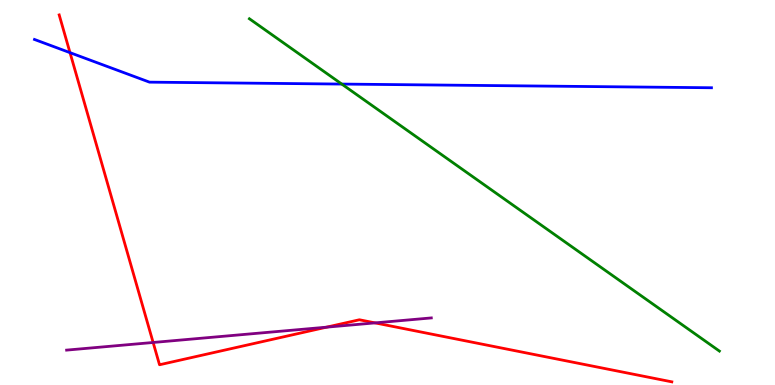[{'lines': ['blue', 'red'], 'intersections': [{'x': 0.903, 'y': 8.63}]}, {'lines': ['green', 'red'], 'intersections': []}, {'lines': ['purple', 'red'], 'intersections': [{'x': 1.98, 'y': 1.1}, {'x': 4.21, 'y': 1.5}, {'x': 4.84, 'y': 1.61}]}, {'lines': ['blue', 'green'], 'intersections': [{'x': 4.41, 'y': 7.82}]}, {'lines': ['blue', 'purple'], 'intersections': []}, {'lines': ['green', 'purple'], 'intersections': []}]